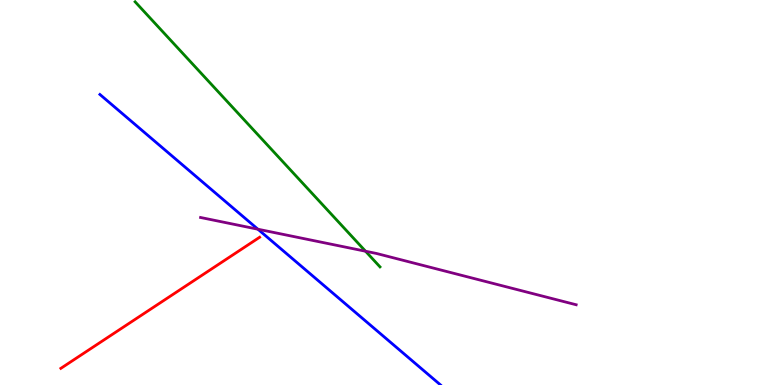[{'lines': ['blue', 'red'], 'intersections': []}, {'lines': ['green', 'red'], 'intersections': []}, {'lines': ['purple', 'red'], 'intersections': []}, {'lines': ['blue', 'green'], 'intersections': []}, {'lines': ['blue', 'purple'], 'intersections': [{'x': 3.33, 'y': 4.05}]}, {'lines': ['green', 'purple'], 'intersections': [{'x': 4.72, 'y': 3.47}]}]